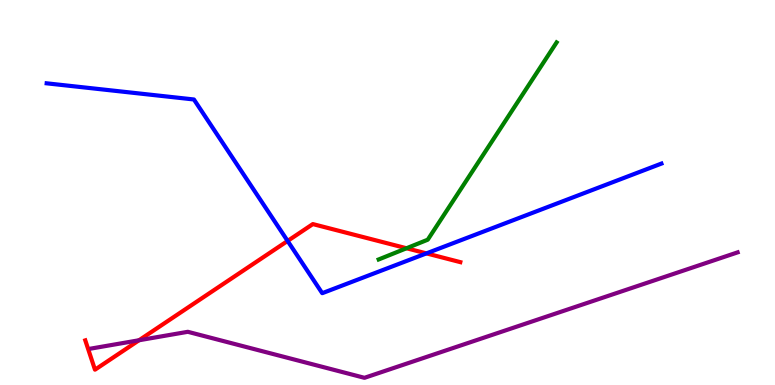[{'lines': ['blue', 'red'], 'intersections': [{'x': 3.71, 'y': 3.74}, {'x': 5.5, 'y': 3.42}]}, {'lines': ['green', 'red'], 'intersections': [{'x': 5.25, 'y': 3.55}]}, {'lines': ['purple', 'red'], 'intersections': [{'x': 1.79, 'y': 1.16}]}, {'lines': ['blue', 'green'], 'intersections': []}, {'lines': ['blue', 'purple'], 'intersections': []}, {'lines': ['green', 'purple'], 'intersections': []}]